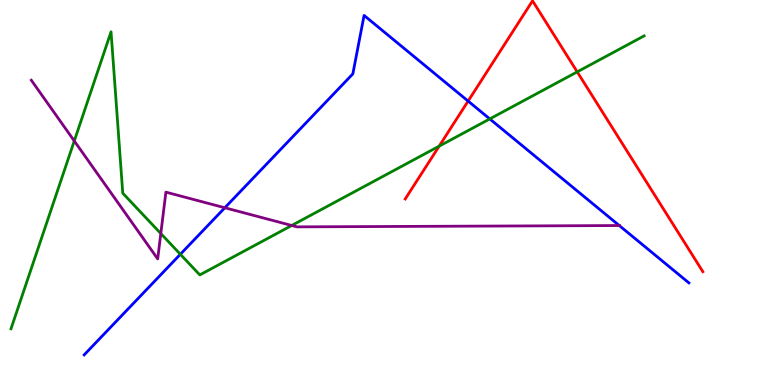[{'lines': ['blue', 'red'], 'intersections': [{'x': 6.04, 'y': 7.37}]}, {'lines': ['green', 'red'], 'intersections': [{'x': 5.67, 'y': 6.2}, {'x': 7.45, 'y': 8.13}]}, {'lines': ['purple', 'red'], 'intersections': []}, {'lines': ['blue', 'green'], 'intersections': [{'x': 2.33, 'y': 3.4}, {'x': 6.32, 'y': 6.91}]}, {'lines': ['blue', 'purple'], 'intersections': [{'x': 2.9, 'y': 4.6}, {'x': 7.99, 'y': 4.14}]}, {'lines': ['green', 'purple'], 'intersections': [{'x': 0.958, 'y': 6.34}, {'x': 2.07, 'y': 3.93}, {'x': 3.76, 'y': 4.14}]}]